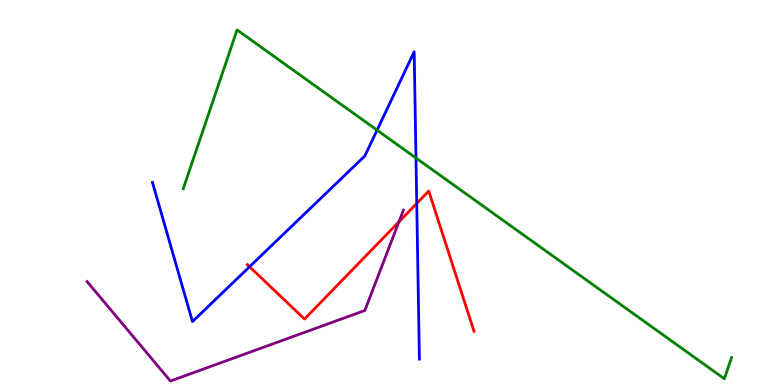[{'lines': ['blue', 'red'], 'intersections': [{'x': 3.22, 'y': 3.07}, {'x': 5.38, 'y': 4.72}]}, {'lines': ['green', 'red'], 'intersections': []}, {'lines': ['purple', 'red'], 'intersections': [{'x': 5.15, 'y': 4.24}]}, {'lines': ['blue', 'green'], 'intersections': [{'x': 4.87, 'y': 6.62}, {'x': 5.37, 'y': 5.9}]}, {'lines': ['blue', 'purple'], 'intersections': []}, {'lines': ['green', 'purple'], 'intersections': []}]